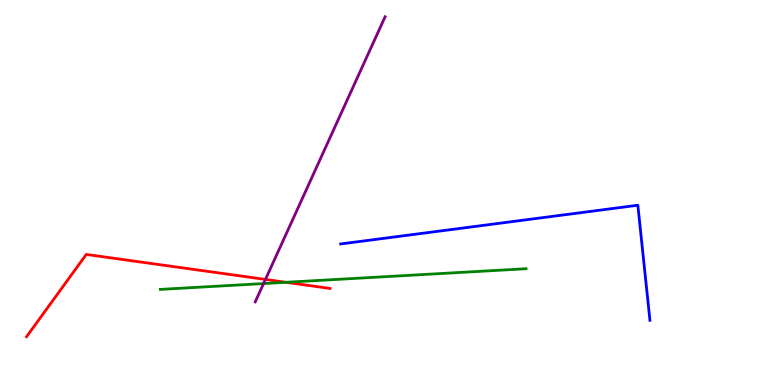[{'lines': ['blue', 'red'], 'intersections': []}, {'lines': ['green', 'red'], 'intersections': [{'x': 3.69, 'y': 2.67}]}, {'lines': ['purple', 'red'], 'intersections': [{'x': 3.43, 'y': 2.74}]}, {'lines': ['blue', 'green'], 'intersections': []}, {'lines': ['blue', 'purple'], 'intersections': []}, {'lines': ['green', 'purple'], 'intersections': [{'x': 3.4, 'y': 2.63}]}]